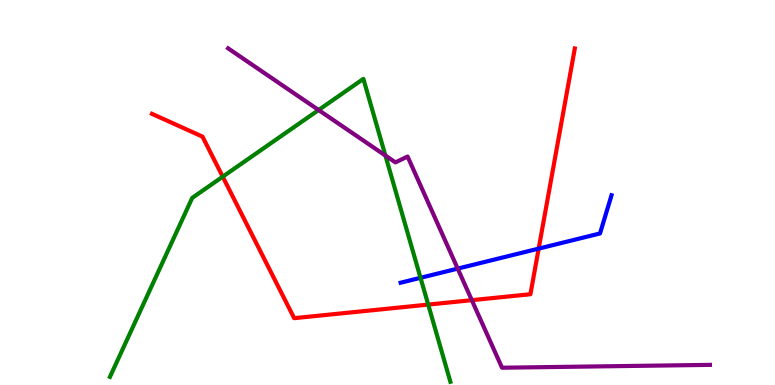[{'lines': ['blue', 'red'], 'intersections': [{'x': 6.95, 'y': 3.54}]}, {'lines': ['green', 'red'], 'intersections': [{'x': 2.87, 'y': 5.41}, {'x': 5.53, 'y': 2.09}]}, {'lines': ['purple', 'red'], 'intersections': [{'x': 6.09, 'y': 2.2}]}, {'lines': ['blue', 'green'], 'intersections': [{'x': 5.43, 'y': 2.78}]}, {'lines': ['blue', 'purple'], 'intersections': [{'x': 5.91, 'y': 3.02}]}, {'lines': ['green', 'purple'], 'intersections': [{'x': 4.11, 'y': 7.14}, {'x': 4.97, 'y': 5.96}]}]